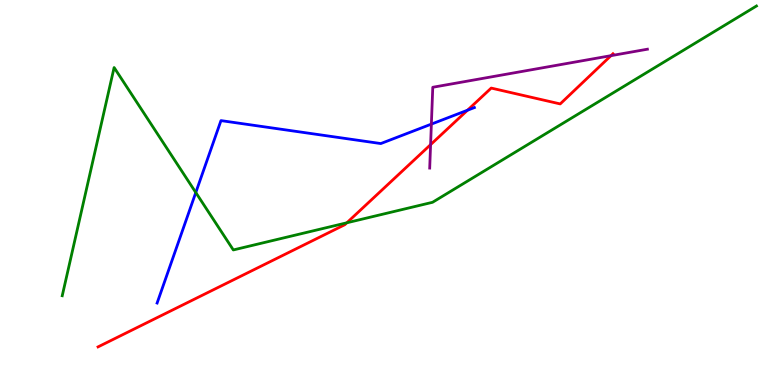[{'lines': ['blue', 'red'], 'intersections': [{'x': 6.03, 'y': 7.14}]}, {'lines': ['green', 'red'], 'intersections': [{'x': 4.48, 'y': 4.21}]}, {'lines': ['purple', 'red'], 'intersections': [{'x': 5.56, 'y': 6.24}, {'x': 7.88, 'y': 8.55}]}, {'lines': ['blue', 'green'], 'intersections': [{'x': 2.53, 'y': 5.0}]}, {'lines': ['blue', 'purple'], 'intersections': [{'x': 5.57, 'y': 6.78}]}, {'lines': ['green', 'purple'], 'intersections': []}]